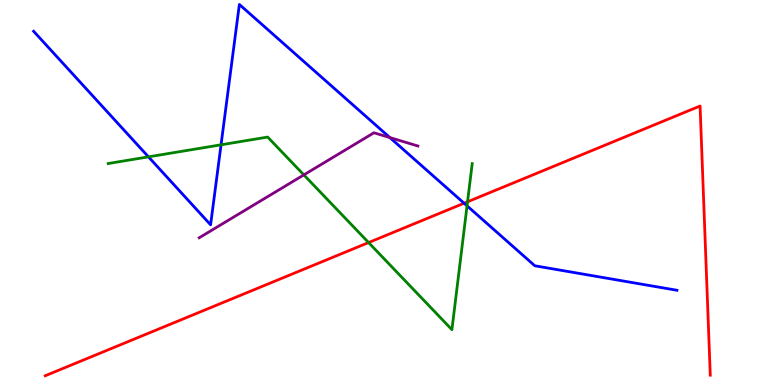[{'lines': ['blue', 'red'], 'intersections': [{'x': 5.99, 'y': 4.72}]}, {'lines': ['green', 'red'], 'intersections': [{'x': 4.76, 'y': 3.7}, {'x': 6.03, 'y': 4.76}]}, {'lines': ['purple', 'red'], 'intersections': []}, {'lines': ['blue', 'green'], 'intersections': [{'x': 1.92, 'y': 5.93}, {'x': 2.85, 'y': 6.24}, {'x': 6.03, 'y': 4.65}]}, {'lines': ['blue', 'purple'], 'intersections': [{'x': 5.03, 'y': 6.43}]}, {'lines': ['green', 'purple'], 'intersections': [{'x': 3.92, 'y': 5.46}]}]